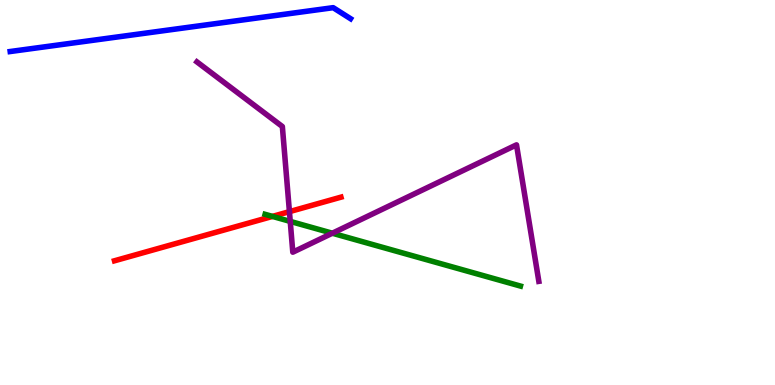[{'lines': ['blue', 'red'], 'intersections': []}, {'lines': ['green', 'red'], 'intersections': [{'x': 3.52, 'y': 4.38}]}, {'lines': ['purple', 'red'], 'intersections': [{'x': 3.73, 'y': 4.5}]}, {'lines': ['blue', 'green'], 'intersections': []}, {'lines': ['blue', 'purple'], 'intersections': []}, {'lines': ['green', 'purple'], 'intersections': [{'x': 3.75, 'y': 4.25}, {'x': 4.29, 'y': 3.94}]}]